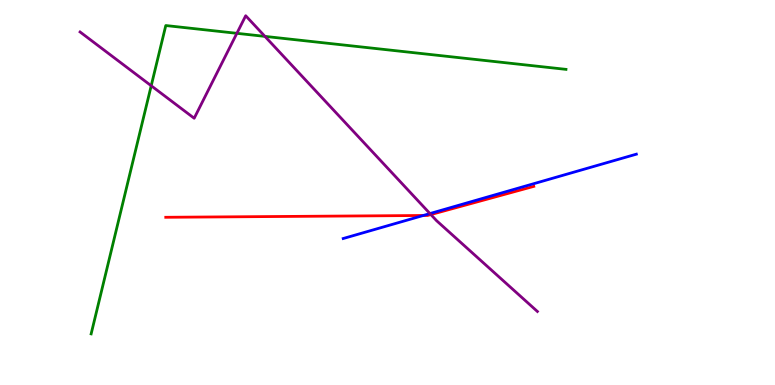[{'lines': ['blue', 'red'], 'intersections': [{'x': 5.46, 'y': 4.4}]}, {'lines': ['green', 'red'], 'intersections': []}, {'lines': ['purple', 'red'], 'intersections': [{'x': 5.56, 'y': 4.43}]}, {'lines': ['blue', 'green'], 'intersections': []}, {'lines': ['blue', 'purple'], 'intersections': [{'x': 5.55, 'y': 4.45}]}, {'lines': ['green', 'purple'], 'intersections': [{'x': 1.95, 'y': 7.77}, {'x': 3.06, 'y': 9.13}, {'x': 3.42, 'y': 9.05}]}]